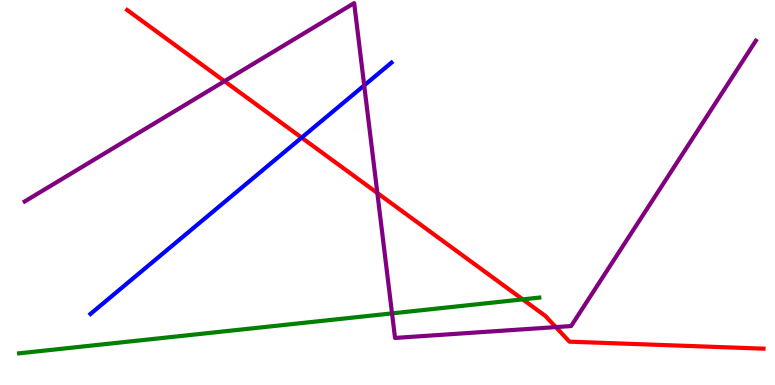[{'lines': ['blue', 'red'], 'intersections': [{'x': 3.89, 'y': 6.42}]}, {'lines': ['green', 'red'], 'intersections': [{'x': 6.74, 'y': 2.22}]}, {'lines': ['purple', 'red'], 'intersections': [{'x': 2.9, 'y': 7.89}, {'x': 4.87, 'y': 4.99}, {'x': 7.17, 'y': 1.5}]}, {'lines': ['blue', 'green'], 'intersections': []}, {'lines': ['blue', 'purple'], 'intersections': [{'x': 4.7, 'y': 7.78}]}, {'lines': ['green', 'purple'], 'intersections': [{'x': 5.06, 'y': 1.86}]}]